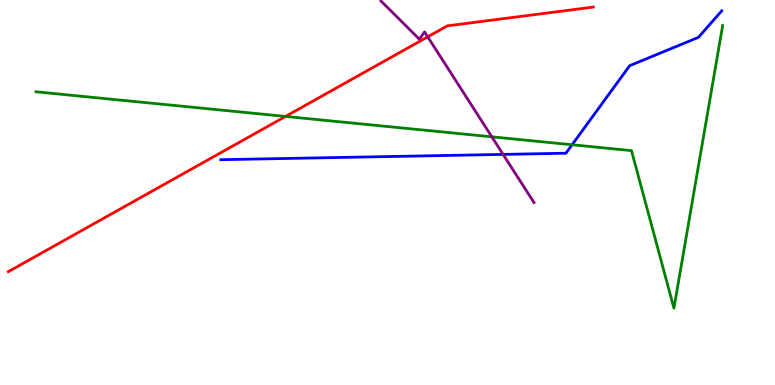[{'lines': ['blue', 'red'], 'intersections': []}, {'lines': ['green', 'red'], 'intersections': [{'x': 3.68, 'y': 6.98}]}, {'lines': ['purple', 'red'], 'intersections': [{'x': 5.52, 'y': 9.04}]}, {'lines': ['blue', 'green'], 'intersections': [{'x': 7.38, 'y': 6.24}]}, {'lines': ['blue', 'purple'], 'intersections': [{'x': 6.49, 'y': 5.99}]}, {'lines': ['green', 'purple'], 'intersections': [{'x': 6.35, 'y': 6.45}]}]